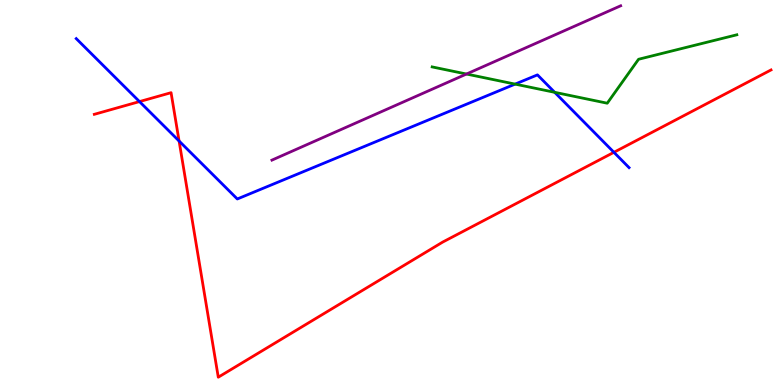[{'lines': ['blue', 'red'], 'intersections': [{'x': 1.8, 'y': 7.36}, {'x': 2.31, 'y': 6.34}, {'x': 7.92, 'y': 6.04}]}, {'lines': ['green', 'red'], 'intersections': []}, {'lines': ['purple', 'red'], 'intersections': []}, {'lines': ['blue', 'green'], 'intersections': [{'x': 6.65, 'y': 7.82}, {'x': 7.16, 'y': 7.6}]}, {'lines': ['blue', 'purple'], 'intersections': []}, {'lines': ['green', 'purple'], 'intersections': [{'x': 6.02, 'y': 8.08}]}]